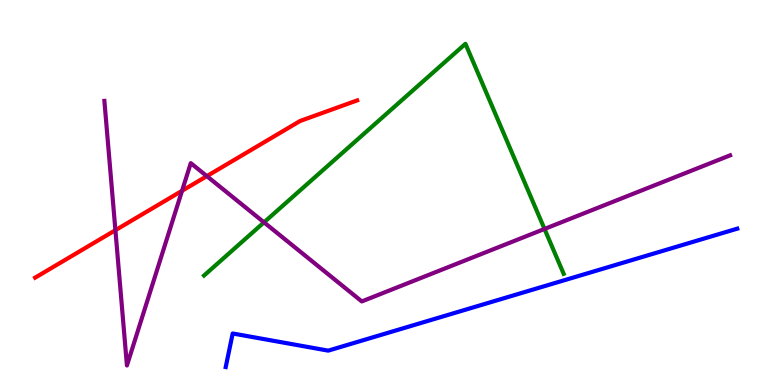[{'lines': ['blue', 'red'], 'intersections': []}, {'lines': ['green', 'red'], 'intersections': []}, {'lines': ['purple', 'red'], 'intersections': [{'x': 1.49, 'y': 4.02}, {'x': 2.35, 'y': 5.04}, {'x': 2.67, 'y': 5.43}]}, {'lines': ['blue', 'green'], 'intersections': []}, {'lines': ['blue', 'purple'], 'intersections': []}, {'lines': ['green', 'purple'], 'intersections': [{'x': 3.41, 'y': 4.22}, {'x': 7.03, 'y': 4.05}]}]